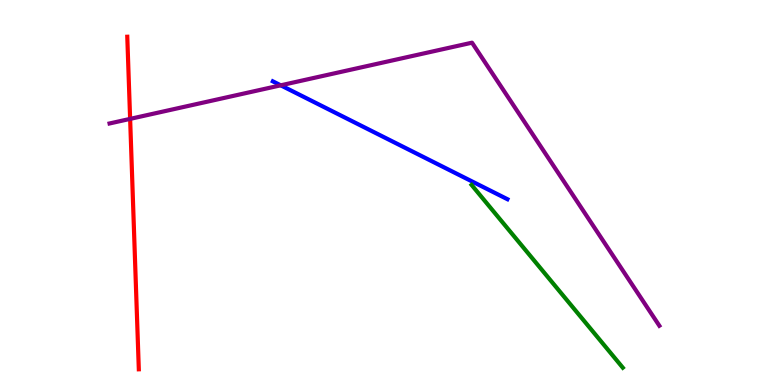[{'lines': ['blue', 'red'], 'intersections': []}, {'lines': ['green', 'red'], 'intersections': []}, {'lines': ['purple', 'red'], 'intersections': [{'x': 1.68, 'y': 6.91}]}, {'lines': ['blue', 'green'], 'intersections': []}, {'lines': ['blue', 'purple'], 'intersections': [{'x': 3.62, 'y': 7.78}]}, {'lines': ['green', 'purple'], 'intersections': []}]